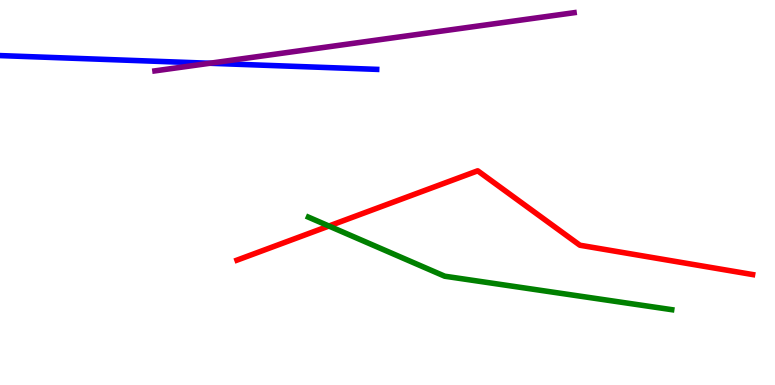[{'lines': ['blue', 'red'], 'intersections': []}, {'lines': ['green', 'red'], 'intersections': [{'x': 4.24, 'y': 4.13}]}, {'lines': ['purple', 'red'], 'intersections': []}, {'lines': ['blue', 'green'], 'intersections': []}, {'lines': ['blue', 'purple'], 'intersections': [{'x': 2.71, 'y': 8.36}]}, {'lines': ['green', 'purple'], 'intersections': []}]